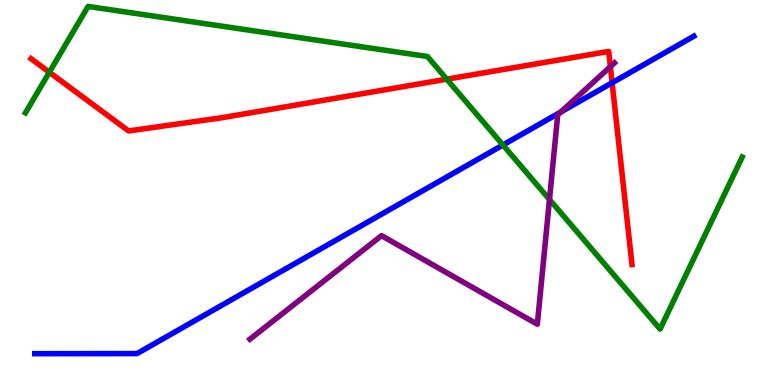[{'lines': ['blue', 'red'], 'intersections': [{'x': 7.9, 'y': 7.85}]}, {'lines': ['green', 'red'], 'intersections': [{'x': 0.637, 'y': 8.12}, {'x': 5.76, 'y': 7.94}]}, {'lines': ['purple', 'red'], 'intersections': [{'x': 7.88, 'y': 8.27}]}, {'lines': ['blue', 'green'], 'intersections': [{'x': 6.49, 'y': 6.23}]}, {'lines': ['blue', 'purple'], 'intersections': [{'x': 7.24, 'y': 7.09}]}, {'lines': ['green', 'purple'], 'intersections': [{'x': 7.09, 'y': 4.82}]}]